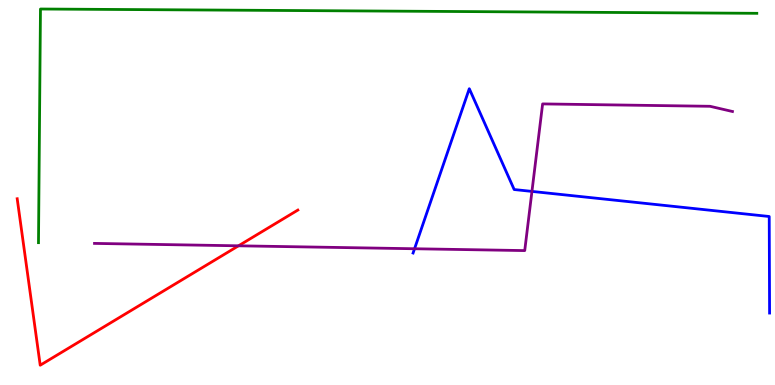[{'lines': ['blue', 'red'], 'intersections': []}, {'lines': ['green', 'red'], 'intersections': []}, {'lines': ['purple', 'red'], 'intersections': [{'x': 3.08, 'y': 3.62}]}, {'lines': ['blue', 'green'], 'intersections': []}, {'lines': ['blue', 'purple'], 'intersections': [{'x': 5.35, 'y': 3.54}, {'x': 6.86, 'y': 5.03}]}, {'lines': ['green', 'purple'], 'intersections': []}]